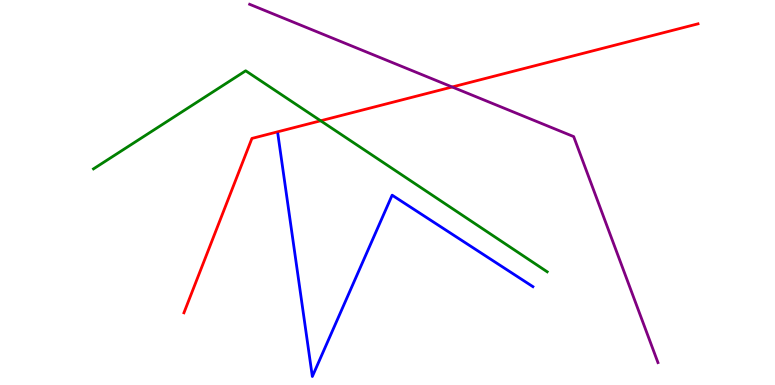[{'lines': ['blue', 'red'], 'intersections': []}, {'lines': ['green', 'red'], 'intersections': [{'x': 4.14, 'y': 6.86}]}, {'lines': ['purple', 'red'], 'intersections': [{'x': 5.83, 'y': 7.74}]}, {'lines': ['blue', 'green'], 'intersections': []}, {'lines': ['blue', 'purple'], 'intersections': []}, {'lines': ['green', 'purple'], 'intersections': []}]